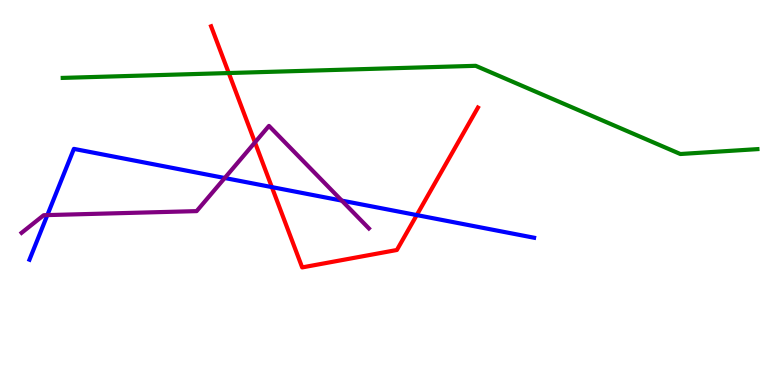[{'lines': ['blue', 'red'], 'intersections': [{'x': 3.51, 'y': 5.14}, {'x': 5.38, 'y': 4.41}]}, {'lines': ['green', 'red'], 'intersections': [{'x': 2.95, 'y': 8.1}]}, {'lines': ['purple', 'red'], 'intersections': [{'x': 3.29, 'y': 6.3}]}, {'lines': ['blue', 'green'], 'intersections': []}, {'lines': ['blue', 'purple'], 'intersections': [{'x': 0.611, 'y': 4.41}, {'x': 2.9, 'y': 5.38}, {'x': 4.41, 'y': 4.79}]}, {'lines': ['green', 'purple'], 'intersections': []}]